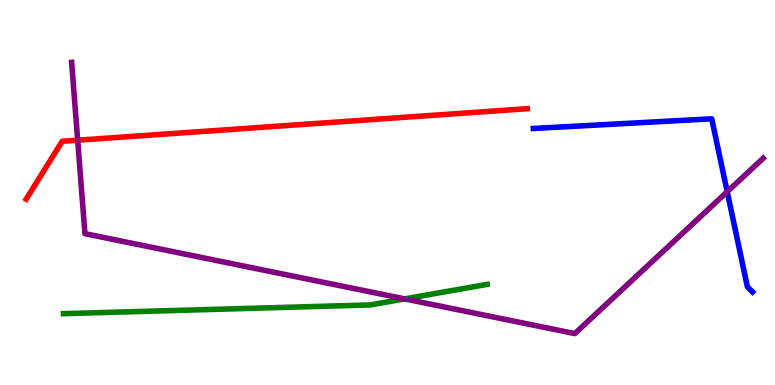[{'lines': ['blue', 'red'], 'intersections': []}, {'lines': ['green', 'red'], 'intersections': []}, {'lines': ['purple', 'red'], 'intersections': [{'x': 1.0, 'y': 6.36}]}, {'lines': ['blue', 'green'], 'intersections': []}, {'lines': ['blue', 'purple'], 'intersections': [{'x': 9.38, 'y': 5.02}]}, {'lines': ['green', 'purple'], 'intersections': [{'x': 5.22, 'y': 2.24}]}]